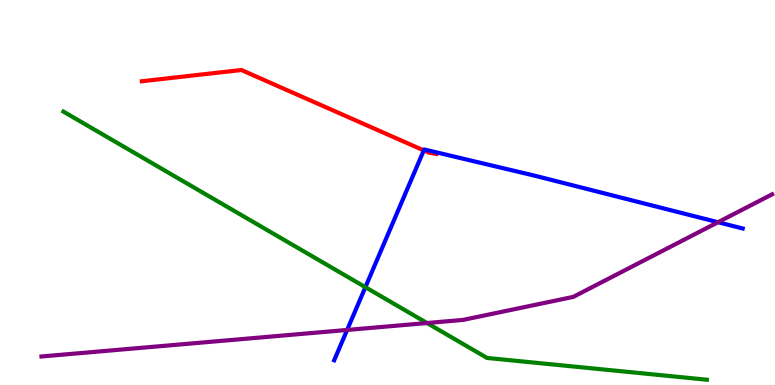[{'lines': ['blue', 'red'], 'intersections': [{'x': 5.47, 'y': 6.09}]}, {'lines': ['green', 'red'], 'intersections': []}, {'lines': ['purple', 'red'], 'intersections': []}, {'lines': ['blue', 'green'], 'intersections': [{'x': 4.71, 'y': 2.54}]}, {'lines': ['blue', 'purple'], 'intersections': [{'x': 4.48, 'y': 1.43}, {'x': 9.26, 'y': 4.23}]}, {'lines': ['green', 'purple'], 'intersections': [{'x': 5.51, 'y': 1.61}]}]